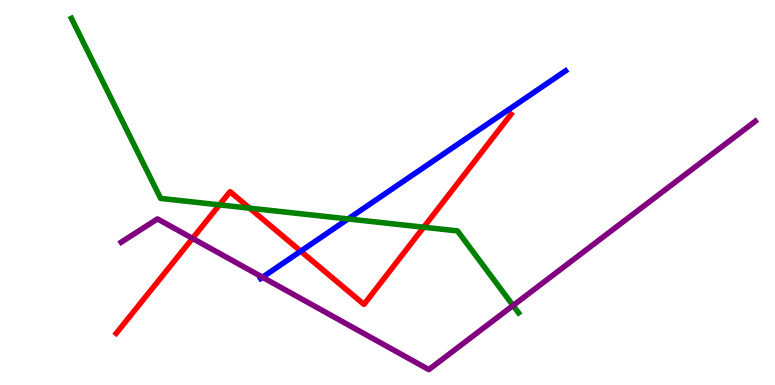[{'lines': ['blue', 'red'], 'intersections': [{'x': 3.88, 'y': 3.48}]}, {'lines': ['green', 'red'], 'intersections': [{'x': 2.83, 'y': 4.68}, {'x': 3.22, 'y': 4.59}, {'x': 5.47, 'y': 4.1}]}, {'lines': ['purple', 'red'], 'intersections': [{'x': 2.48, 'y': 3.81}]}, {'lines': ['blue', 'green'], 'intersections': [{'x': 4.49, 'y': 4.31}]}, {'lines': ['blue', 'purple'], 'intersections': [{'x': 3.39, 'y': 2.8}]}, {'lines': ['green', 'purple'], 'intersections': [{'x': 6.62, 'y': 2.06}]}]